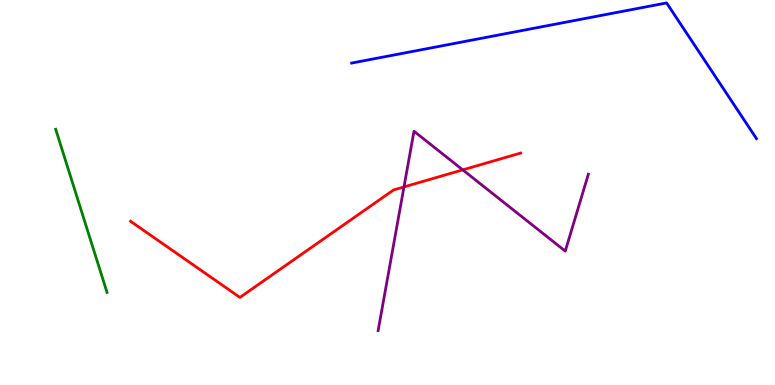[{'lines': ['blue', 'red'], 'intersections': []}, {'lines': ['green', 'red'], 'intersections': []}, {'lines': ['purple', 'red'], 'intersections': [{'x': 5.21, 'y': 5.14}, {'x': 5.97, 'y': 5.59}]}, {'lines': ['blue', 'green'], 'intersections': []}, {'lines': ['blue', 'purple'], 'intersections': []}, {'lines': ['green', 'purple'], 'intersections': []}]